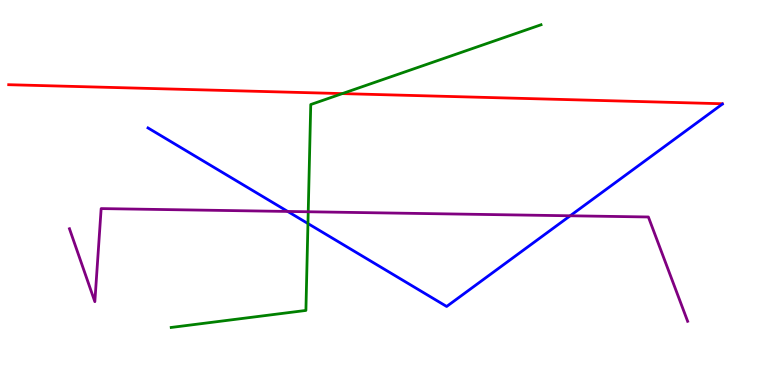[{'lines': ['blue', 'red'], 'intersections': []}, {'lines': ['green', 'red'], 'intersections': [{'x': 4.42, 'y': 7.57}]}, {'lines': ['purple', 'red'], 'intersections': []}, {'lines': ['blue', 'green'], 'intersections': [{'x': 3.97, 'y': 4.19}]}, {'lines': ['blue', 'purple'], 'intersections': [{'x': 3.71, 'y': 4.51}, {'x': 7.36, 'y': 4.4}]}, {'lines': ['green', 'purple'], 'intersections': [{'x': 3.98, 'y': 4.5}]}]